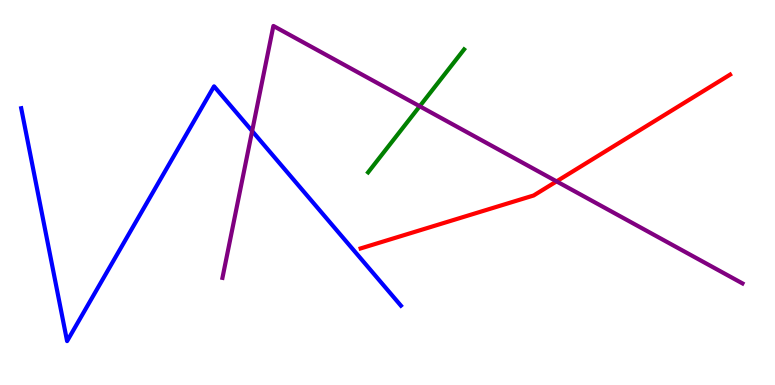[{'lines': ['blue', 'red'], 'intersections': []}, {'lines': ['green', 'red'], 'intersections': []}, {'lines': ['purple', 'red'], 'intersections': [{'x': 7.18, 'y': 5.29}]}, {'lines': ['blue', 'green'], 'intersections': []}, {'lines': ['blue', 'purple'], 'intersections': [{'x': 3.25, 'y': 6.6}]}, {'lines': ['green', 'purple'], 'intersections': [{'x': 5.42, 'y': 7.24}]}]